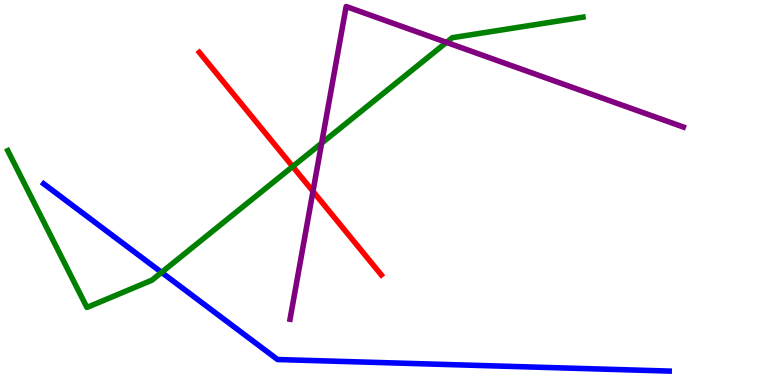[{'lines': ['blue', 'red'], 'intersections': []}, {'lines': ['green', 'red'], 'intersections': [{'x': 3.78, 'y': 5.67}]}, {'lines': ['purple', 'red'], 'intersections': [{'x': 4.04, 'y': 5.03}]}, {'lines': ['blue', 'green'], 'intersections': [{'x': 2.08, 'y': 2.93}]}, {'lines': ['blue', 'purple'], 'intersections': []}, {'lines': ['green', 'purple'], 'intersections': [{'x': 4.15, 'y': 6.28}, {'x': 5.76, 'y': 8.9}]}]